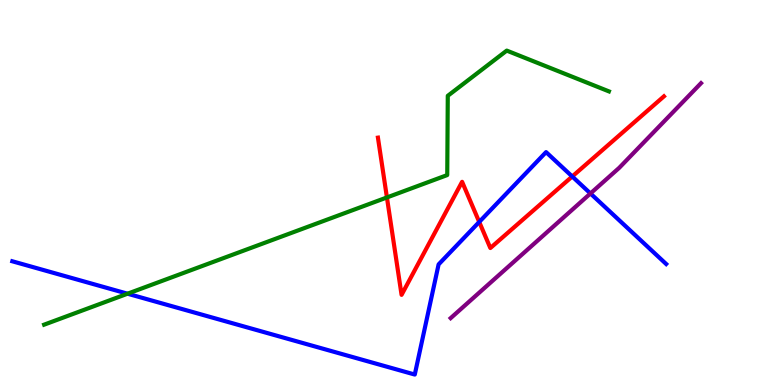[{'lines': ['blue', 'red'], 'intersections': [{'x': 6.18, 'y': 4.23}, {'x': 7.38, 'y': 5.42}]}, {'lines': ['green', 'red'], 'intersections': [{'x': 4.99, 'y': 4.87}]}, {'lines': ['purple', 'red'], 'intersections': []}, {'lines': ['blue', 'green'], 'intersections': [{'x': 1.65, 'y': 2.37}]}, {'lines': ['blue', 'purple'], 'intersections': [{'x': 7.62, 'y': 4.97}]}, {'lines': ['green', 'purple'], 'intersections': []}]